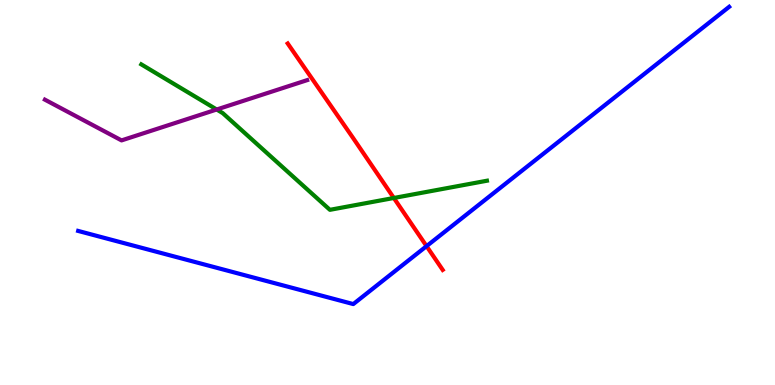[{'lines': ['blue', 'red'], 'intersections': [{'x': 5.5, 'y': 3.61}]}, {'lines': ['green', 'red'], 'intersections': [{'x': 5.08, 'y': 4.86}]}, {'lines': ['purple', 'red'], 'intersections': []}, {'lines': ['blue', 'green'], 'intersections': []}, {'lines': ['blue', 'purple'], 'intersections': []}, {'lines': ['green', 'purple'], 'intersections': [{'x': 2.8, 'y': 7.16}]}]